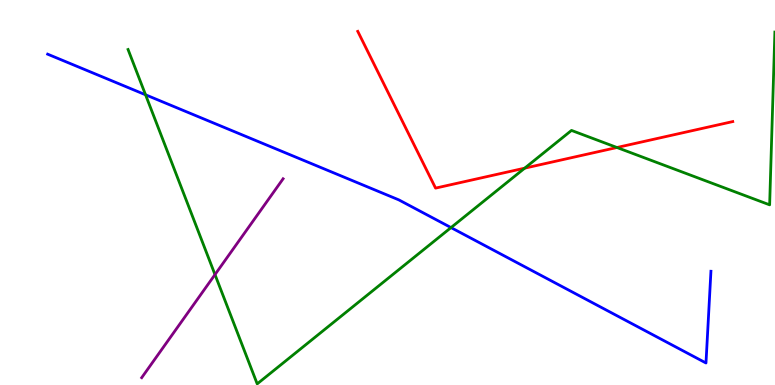[{'lines': ['blue', 'red'], 'intersections': []}, {'lines': ['green', 'red'], 'intersections': [{'x': 6.77, 'y': 5.63}, {'x': 7.96, 'y': 6.17}]}, {'lines': ['purple', 'red'], 'intersections': []}, {'lines': ['blue', 'green'], 'intersections': [{'x': 1.88, 'y': 7.54}, {'x': 5.82, 'y': 4.09}]}, {'lines': ['blue', 'purple'], 'intersections': []}, {'lines': ['green', 'purple'], 'intersections': [{'x': 2.77, 'y': 2.87}]}]